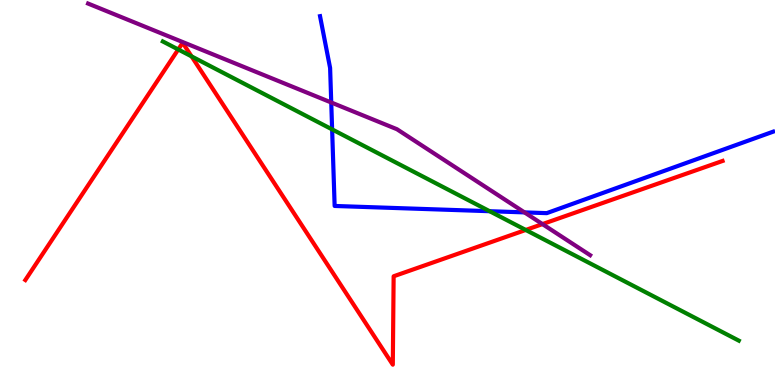[{'lines': ['blue', 'red'], 'intersections': []}, {'lines': ['green', 'red'], 'intersections': [{'x': 2.3, 'y': 8.72}, {'x': 2.47, 'y': 8.54}, {'x': 6.78, 'y': 4.03}]}, {'lines': ['purple', 'red'], 'intersections': [{'x': 7.0, 'y': 4.18}]}, {'lines': ['blue', 'green'], 'intersections': [{'x': 4.29, 'y': 6.64}, {'x': 6.32, 'y': 4.51}]}, {'lines': ['blue', 'purple'], 'intersections': [{'x': 4.27, 'y': 7.34}, {'x': 6.77, 'y': 4.48}]}, {'lines': ['green', 'purple'], 'intersections': []}]